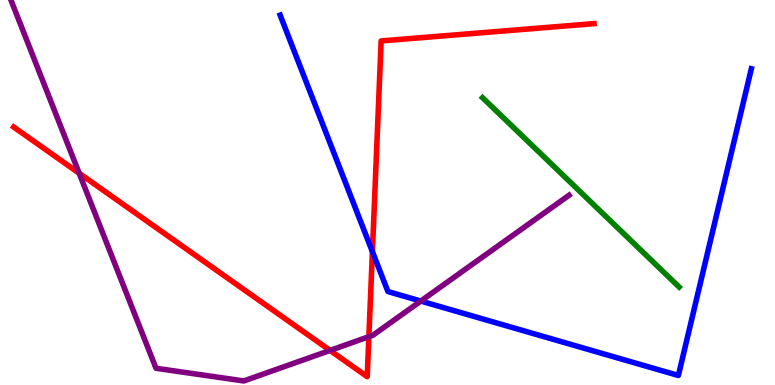[{'lines': ['blue', 'red'], 'intersections': [{'x': 4.81, 'y': 3.46}]}, {'lines': ['green', 'red'], 'intersections': []}, {'lines': ['purple', 'red'], 'intersections': [{'x': 1.02, 'y': 5.5}, {'x': 4.26, 'y': 0.898}, {'x': 4.76, 'y': 1.25}]}, {'lines': ['blue', 'green'], 'intersections': []}, {'lines': ['blue', 'purple'], 'intersections': [{'x': 5.43, 'y': 2.18}]}, {'lines': ['green', 'purple'], 'intersections': []}]